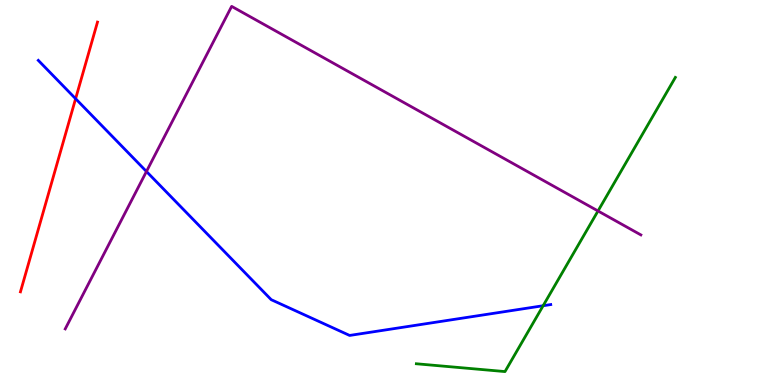[{'lines': ['blue', 'red'], 'intersections': [{'x': 0.976, 'y': 7.44}]}, {'lines': ['green', 'red'], 'intersections': []}, {'lines': ['purple', 'red'], 'intersections': []}, {'lines': ['blue', 'green'], 'intersections': [{'x': 7.01, 'y': 2.06}]}, {'lines': ['blue', 'purple'], 'intersections': [{'x': 1.89, 'y': 5.55}]}, {'lines': ['green', 'purple'], 'intersections': [{'x': 7.72, 'y': 4.52}]}]